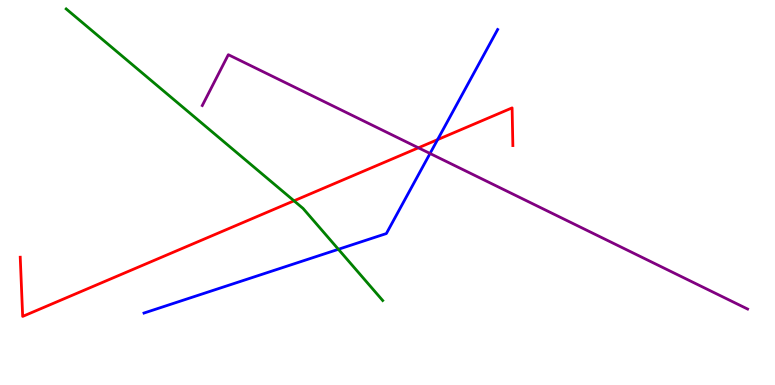[{'lines': ['blue', 'red'], 'intersections': [{'x': 5.65, 'y': 6.37}]}, {'lines': ['green', 'red'], 'intersections': [{'x': 3.79, 'y': 4.78}]}, {'lines': ['purple', 'red'], 'intersections': [{'x': 5.4, 'y': 6.16}]}, {'lines': ['blue', 'green'], 'intersections': [{'x': 4.37, 'y': 3.52}]}, {'lines': ['blue', 'purple'], 'intersections': [{'x': 5.55, 'y': 6.01}]}, {'lines': ['green', 'purple'], 'intersections': []}]